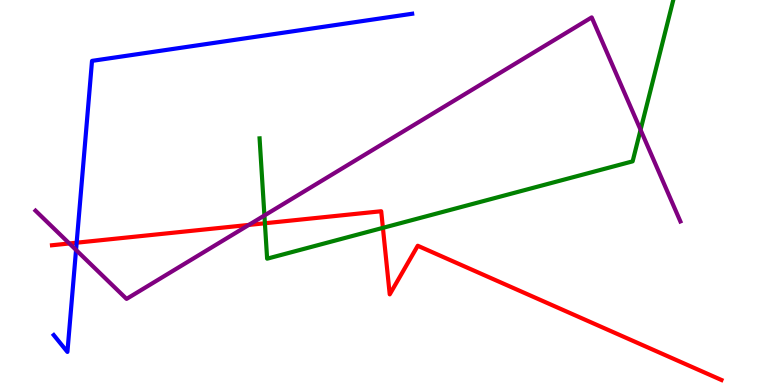[{'lines': ['blue', 'red'], 'intersections': [{'x': 0.989, 'y': 3.7}]}, {'lines': ['green', 'red'], 'intersections': [{'x': 3.42, 'y': 4.2}, {'x': 4.94, 'y': 4.08}]}, {'lines': ['purple', 'red'], 'intersections': [{'x': 0.895, 'y': 3.68}, {'x': 3.21, 'y': 4.16}]}, {'lines': ['blue', 'green'], 'intersections': []}, {'lines': ['blue', 'purple'], 'intersections': [{'x': 0.981, 'y': 3.51}]}, {'lines': ['green', 'purple'], 'intersections': [{'x': 3.41, 'y': 4.4}, {'x': 8.27, 'y': 6.63}]}]